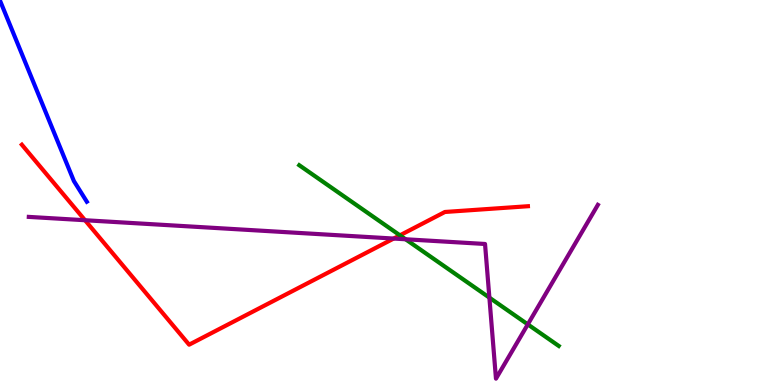[{'lines': ['blue', 'red'], 'intersections': []}, {'lines': ['green', 'red'], 'intersections': [{'x': 5.16, 'y': 3.89}]}, {'lines': ['purple', 'red'], 'intersections': [{'x': 1.1, 'y': 4.28}, {'x': 5.08, 'y': 3.8}]}, {'lines': ['blue', 'green'], 'intersections': []}, {'lines': ['blue', 'purple'], 'intersections': []}, {'lines': ['green', 'purple'], 'intersections': [{'x': 5.23, 'y': 3.79}, {'x': 6.31, 'y': 2.27}, {'x': 6.81, 'y': 1.57}]}]